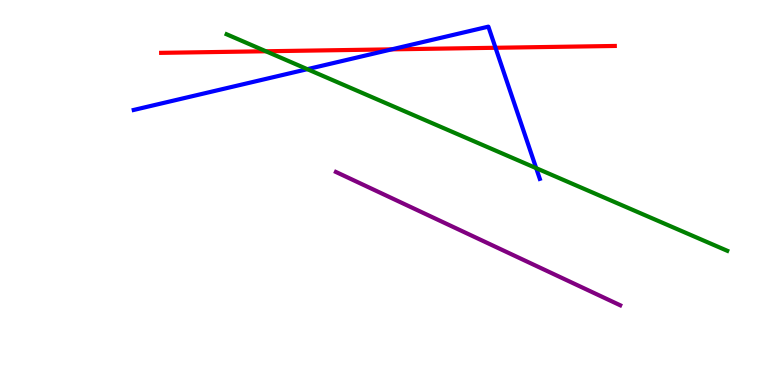[{'lines': ['blue', 'red'], 'intersections': [{'x': 5.05, 'y': 8.72}, {'x': 6.39, 'y': 8.76}]}, {'lines': ['green', 'red'], 'intersections': [{'x': 3.43, 'y': 8.67}]}, {'lines': ['purple', 'red'], 'intersections': []}, {'lines': ['blue', 'green'], 'intersections': [{'x': 3.97, 'y': 8.2}, {'x': 6.92, 'y': 5.63}]}, {'lines': ['blue', 'purple'], 'intersections': []}, {'lines': ['green', 'purple'], 'intersections': []}]